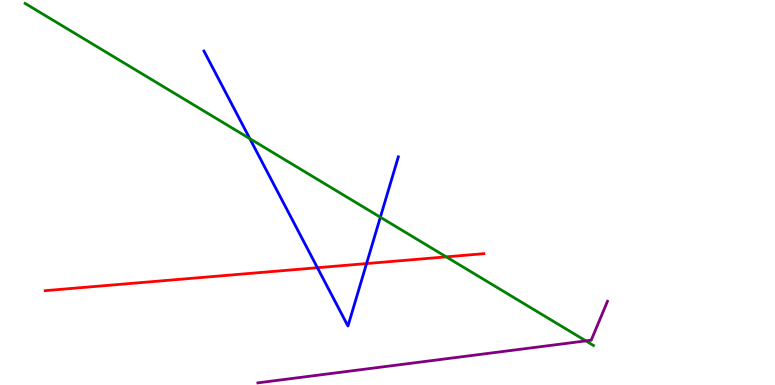[{'lines': ['blue', 'red'], 'intersections': [{'x': 4.1, 'y': 3.05}, {'x': 4.73, 'y': 3.15}]}, {'lines': ['green', 'red'], 'intersections': [{'x': 5.76, 'y': 3.33}]}, {'lines': ['purple', 'red'], 'intersections': []}, {'lines': ['blue', 'green'], 'intersections': [{'x': 3.22, 'y': 6.4}, {'x': 4.91, 'y': 4.36}]}, {'lines': ['blue', 'purple'], 'intersections': []}, {'lines': ['green', 'purple'], 'intersections': [{'x': 7.56, 'y': 1.15}]}]